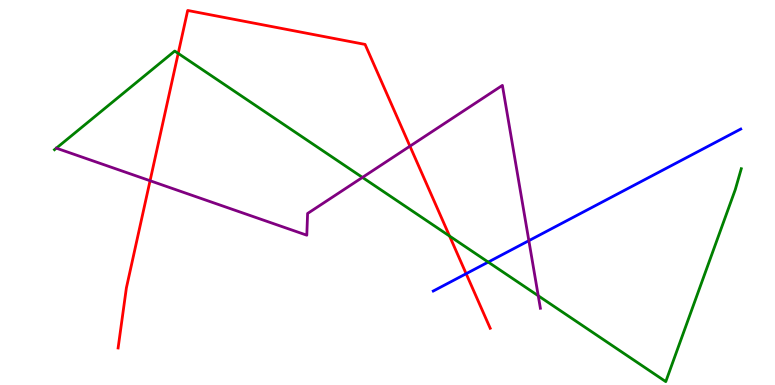[{'lines': ['blue', 'red'], 'intersections': [{'x': 6.01, 'y': 2.89}]}, {'lines': ['green', 'red'], 'intersections': [{'x': 2.3, 'y': 8.61}, {'x': 5.8, 'y': 3.87}]}, {'lines': ['purple', 'red'], 'intersections': [{'x': 1.94, 'y': 5.31}, {'x': 5.29, 'y': 6.2}]}, {'lines': ['blue', 'green'], 'intersections': [{'x': 6.3, 'y': 3.19}]}, {'lines': ['blue', 'purple'], 'intersections': [{'x': 6.82, 'y': 3.75}]}, {'lines': ['green', 'purple'], 'intersections': [{'x': 4.68, 'y': 5.39}, {'x': 6.95, 'y': 2.32}]}]